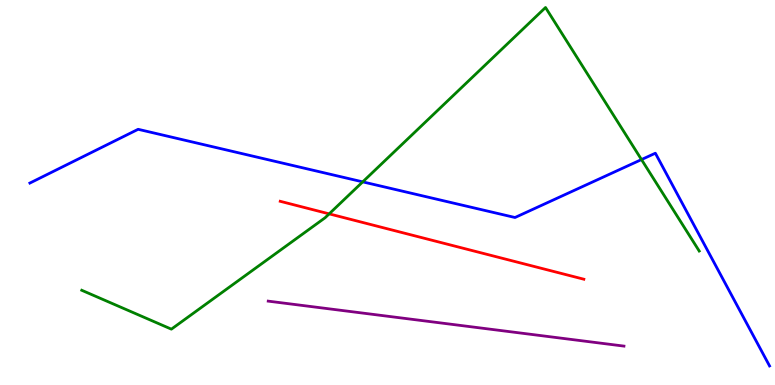[{'lines': ['blue', 'red'], 'intersections': []}, {'lines': ['green', 'red'], 'intersections': [{'x': 4.25, 'y': 4.45}]}, {'lines': ['purple', 'red'], 'intersections': []}, {'lines': ['blue', 'green'], 'intersections': [{'x': 4.68, 'y': 5.28}, {'x': 8.28, 'y': 5.86}]}, {'lines': ['blue', 'purple'], 'intersections': []}, {'lines': ['green', 'purple'], 'intersections': []}]